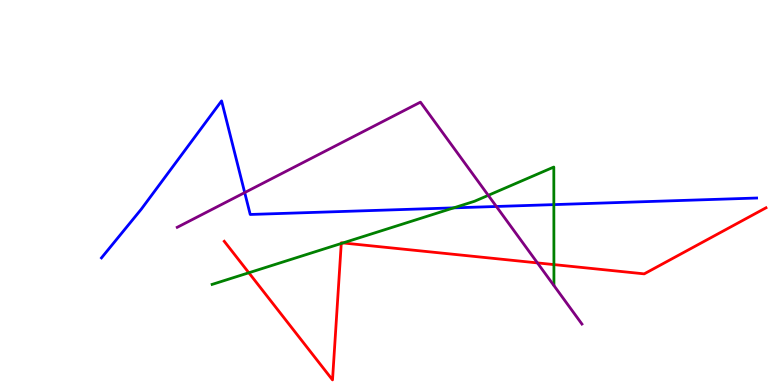[{'lines': ['blue', 'red'], 'intersections': []}, {'lines': ['green', 'red'], 'intersections': [{'x': 3.21, 'y': 2.92}, {'x': 4.4, 'y': 3.68}, {'x': 4.43, 'y': 3.69}, {'x': 7.15, 'y': 3.13}]}, {'lines': ['purple', 'red'], 'intersections': [{'x': 6.93, 'y': 3.17}]}, {'lines': ['blue', 'green'], 'intersections': [{'x': 5.85, 'y': 4.6}, {'x': 7.15, 'y': 4.69}]}, {'lines': ['blue', 'purple'], 'intersections': [{'x': 3.16, 'y': 5.0}, {'x': 6.4, 'y': 4.64}]}, {'lines': ['green', 'purple'], 'intersections': [{'x': 6.3, 'y': 4.93}]}]